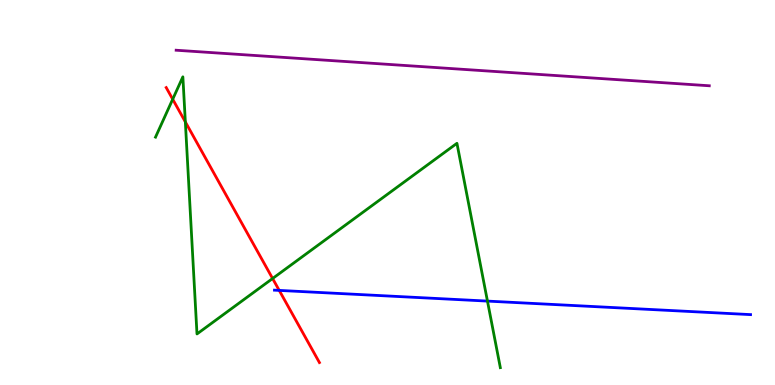[{'lines': ['blue', 'red'], 'intersections': [{'x': 3.6, 'y': 2.46}]}, {'lines': ['green', 'red'], 'intersections': [{'x': 2.23, 'y': 7.42}, {'x': 2.39, 'y': 6.83}, {'x': 3.52, 'y': 2.77}]}, {'lines': ['purple', 'red'], 'intersections': []}, {'lines': ['blue', 'green'], 'intersections': [{'x': 6.29, 'y': 2.18}]}, {'lines': ['blue', 'purple'], 'intersections': []}, {'lines': ['green', 'purple'], 'intersections': []}]